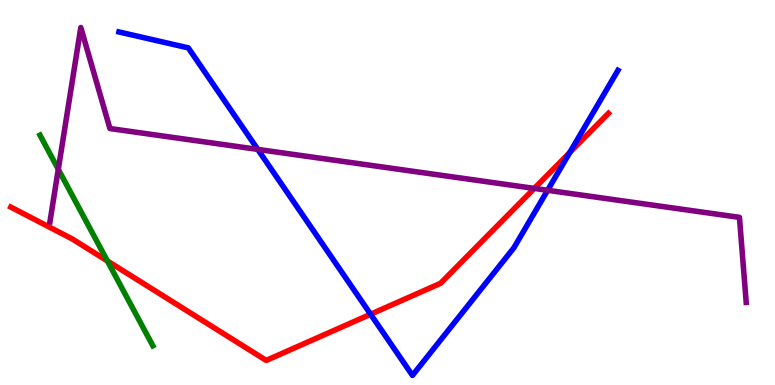[{'lines': ['blue', 'red'], 'intersections': [{'x': 4.78, 'y': 1.84}, {'x': 7.35, 'y': 6.04}]}, {'lines': ['green', 'red'], 'intersections': [{'x': 1.39, 'y': 3.22}]}, {'lines': ['purple', 'red'], 'intersections': [{'x': 6.89, 'y': 5.11}]}, {'lines': ['blue', 'green'], 'intersections': []}, {'lines': ['blue', 'purple'], 'intersections': [{'x': 3.33, 'y': 6.12}, {'x': 7.07, 'y': 5.06}]}, {'lines': ['green', 'purple'], 'intersections': [{'x': 0.752, 'y': 5.6}]}]